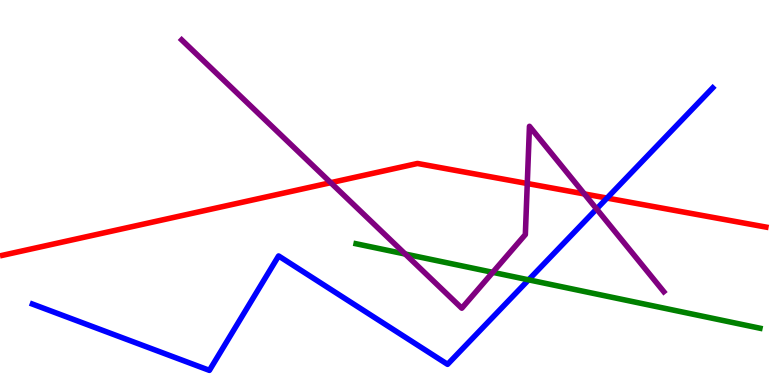[{'lines': ['blue', 'red'], 'intersections': [{'x': 7.83, 'y': 4.86}]}, {'lines': ['green', 'red'], 'intersections': []}, {'lines': ['purple', 'red'], 'intersections': [{'x': 4.27, 'y': 5.26}, {'x': 6.8, 'y': 5.23}, {'x': 7.54, 'y': 4.96}]}, {'lines': ['blue', 'green'], 'intersections': [{'x': 6.82, 'y': 2.73}]}, {'lines': ['blue', 'purple'], 'intersections': [{'x': 7.7, 'y': 4.57}]}, {'lines': ['green', 'purple'], 'intersections': [{'x': 5.23, 'y': 3.4}, {'x': 6.36, 'y': 2.93}]}]